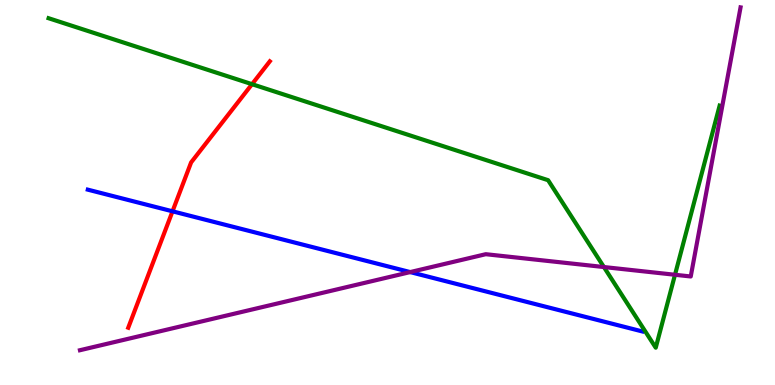[{'lines': ['blue', 'red'], 'intersections': [{'x': 2.23, 'y': 4.51}]}, {'lines': ['green', 'red'], 'intersections': [{'x': 3.25, 'y': 7.81}]}, {'lines': ['purple', 'red'], 'intersections': []}, {'lines': ['blue', 'green'], 'intersections': []}, {'lines': ['blue', 'purple'], 'intersections': [{'x': 5.29, 'y': 2.93}]}, {'lines': ['green', 'purple'], 'intersections': [{'x': 7.79, 'y': 3.06}, {'x': 8.71, 'y': 2.86}]}]